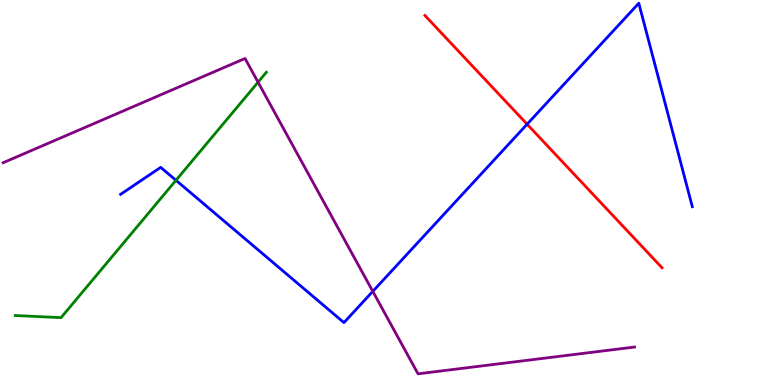[{'lines': ['blue', 'red'], 'intersections': [{'x': 6.8, 'y': 6.77}]}, {'lines': ['green', 'red'], 'intersections': []}, {'lines': ['purple', 'red'], 'intersections': []}, {'lines': ['blue', 'green'], 'intersections': [{'x': 2.27, 'y': 5.32}]}, {'lines': ['blue', 'purple'], 'intersections': [{'x': 4.81, 'y': 2.43}]}, {'lines': ['green', 'purple'], 'intersections': [{'x': 3.33, 'y': 7.86}]}]